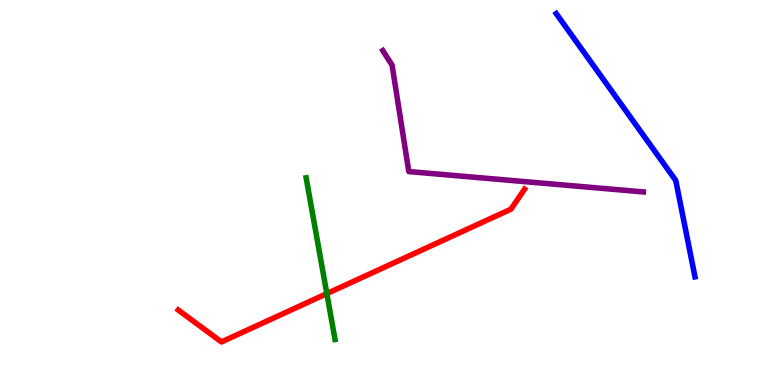[{'lines': ['blue', 'red'], 'intersections': []}, {'lines': ['green', 'red'], 'intersections': [{'x': 4.22, 'y': 2.37}]}, {'lines': ['purple', 'red'], 'intersections': []}, {'lines': ['blue', 'green'], 'intersections': []}, {'lines': ['blue', 'purple'], 'intersections': []}, {'lines': ['green', 'purple'], 'intersections': []}]